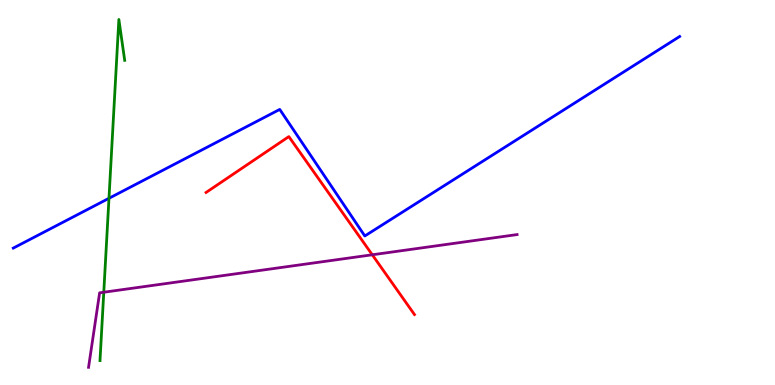[{'lines': ['blue', 'red'], 'intersections': []}, {'lines': ['green', 'red'], 'intersections': []}, {'lines': ['purple', 'red'], 'intersections': [{'x': 4.8, 'y': 3.38}]}, {'lines': ['blue', 'green'], 'intersections': [{'x': 1.41, 'y': 4.85}]}, {'lines': ['blue', 'purple'], 'intersections': []}, {'lines': ['green', 'purple'], 'intersections': [{'x': 1.34, 'y': 2.41}]}]